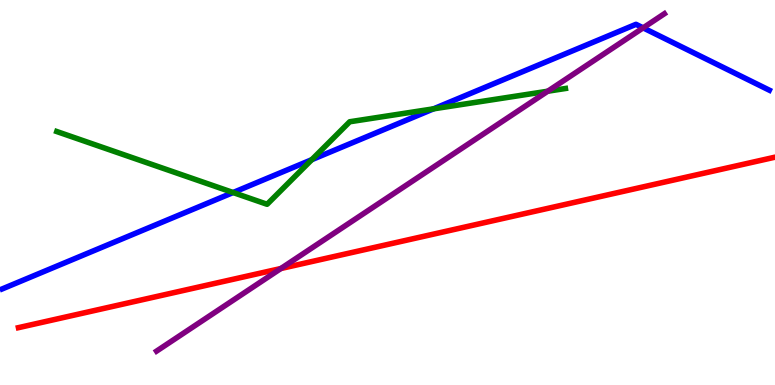[{'lines': ['blue', 'red'], 'intersections': []}, {'lines': ['green', 'red'], 'intersections': []}, {'lines': ['purple', 'red'], 'intersections': [{'x': 3.62, 'y': 3.03}]}, {'lines': ['blue', 'green'], 'intersections': [{'x': 3.01, 'y': 5.0}, {'x': 4.02, 'y': 5.85}, {'x': 5.59, 'y': 7.17}]}, {'lines': ['blue', 'purple'], 'intersections': [{'x': 8.3, 'y': 9.28}]}, {'lines': ['green', 'purple'], 'intersections': [{'x': 7.07, 'y': 7.63}]}]